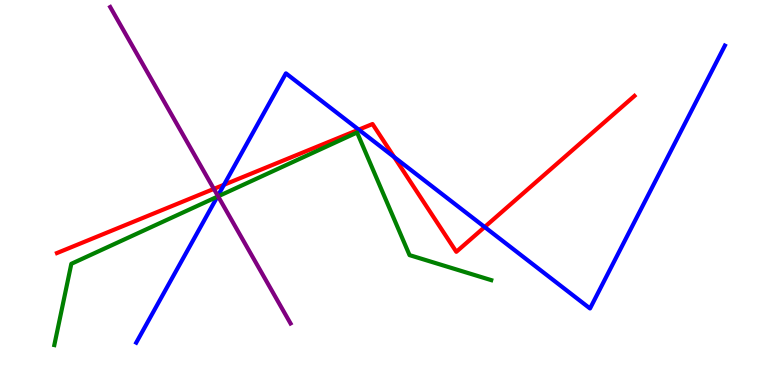[{'lines': ['blue', 'red'], 'intersections': [{'x': 2.89, 'y': 5.2}, {'x': 4.63, 'y': 6.63}, {'x': 5.09, 'y': 5.92}, {'x': 6.25, 'y': 4.1}]}, {'lines': ['green', 'red'], 'intersections': []}, {'lines': ['purple', 'red'], 'intersections': [{'x': 2.76, 'y': 5.09}]}, {'lines': ['blue', 'green'], 'intersections': [{'x': 2.8, 'y': 4.89}]}, {'lines': ['blue', 'purple'], 'intersections': [{'x': 2.81, 'y': 4.91}]}, {'lines': ['green', 'purple'], 'intersections': [{'x': 2.81, 'y': 4.9}]}]